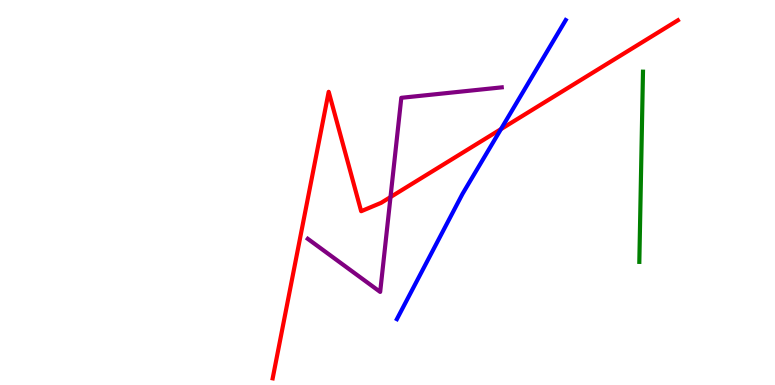[{'lines': ['blue', 'red'], 'intersections': [{'x': 6.46, 'y': 6.65}]}, {'lines': ['green', 'red'], 'intersections': []}, {'lines': ['purple', 'red'], 'intersections': [{'x': 5.04, 'y': 4.88}]}, {'lines': ['blue', 'green'], 'intersections': []}, {'lines': ['blue', 'purple'], 'intersections': []}, {'lines': ['green', 'purple'], 'intersections': []}]